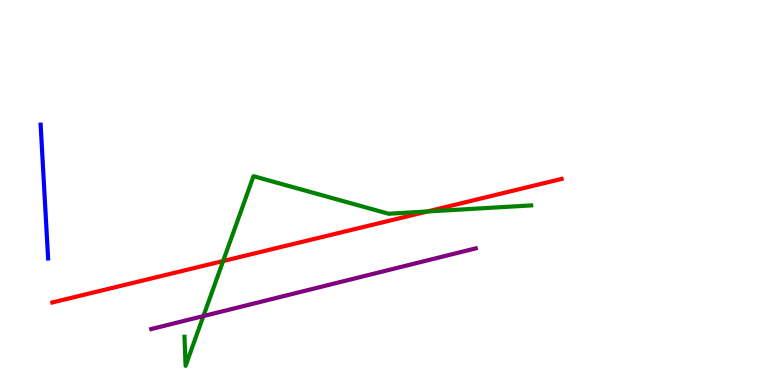[{'lines': ['blue', 'red'], 'intersections': []}, {'lines': ['green', 'red'], 'intersections': [{'x': 2.88, 'y': 3.22}, {'x': 5.51, 'y': 4.51}]}, {'lines': ['purple', 'red'], 'intersections': []}, {'lines': ['blue', 'green'], 'intersections': []}, {'lines': ['blue', 'purple'], 'intersections': []}, {'lines': ['green', 'purple'], 'intersections': [{'x': 2.62, 'y': 1.79}]}]